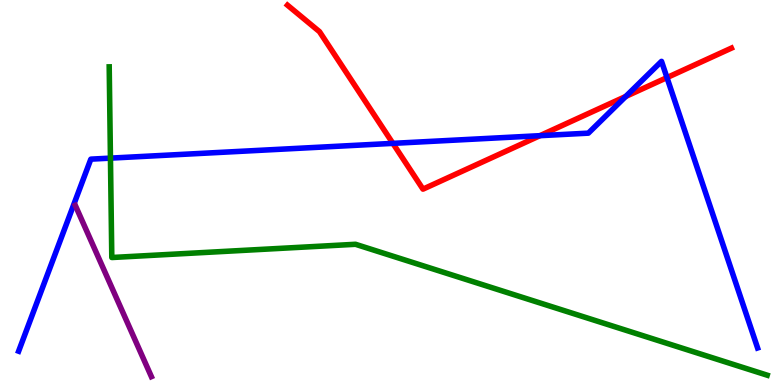[{'lines': ['blue', 'red'], 'intersections': [{'x': 5.07, 'y': 6.28}, {'x': 6.97, 'y': 6.48}, {'x': 8.07, 'y': 7.5}, {'x': 8.61, 'y': 7.98}]}, {'lines': ['green', 'red'], 'intersections': []}, {'lines': ['purple', 'red'], 'intersections': []}, {'lines': ['blue', 'green'], 'intersections': [{'x': 1.43, 'y': 5.89}]}, {'lines': ['blue', 'purple'], 'intersections': []}, {'lines': ['green', 'purple'], 'intersections': []}]